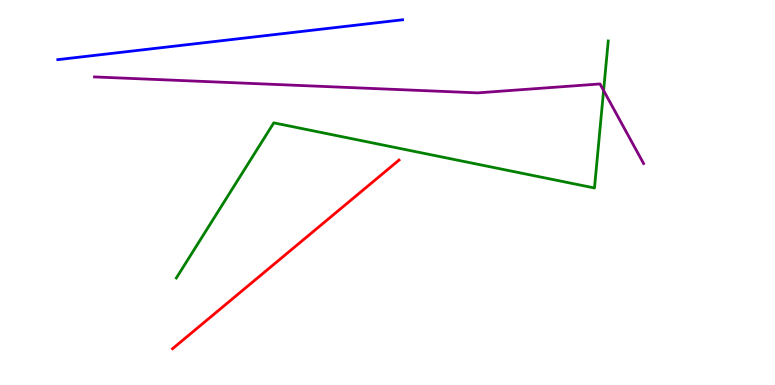[{'lines': ['blue', 'red'], 'intersections': []}, {'lines': ['green', 'red'], 'intersections': []}, {'lines': ['purple', 'red'], 'intersections': []}, {'lines': ['blue', 'green'], 'intersections': []}, {'lines': ['blue', 'purple'], 'intersections': []}, {'lines': ['green', 'purple'], 'intersections': [{'x': 7.79, 'y': 7.65}]}]